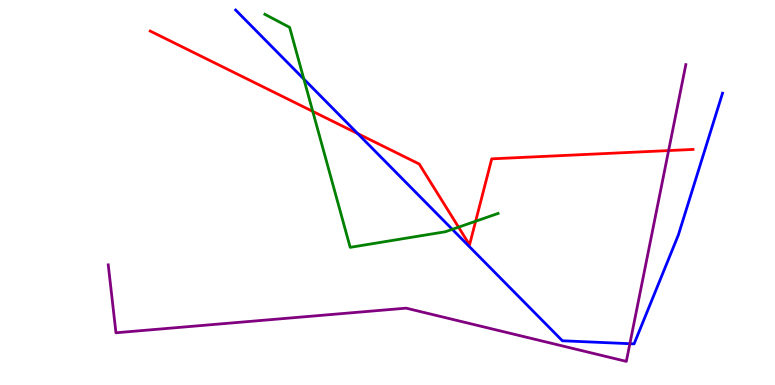[{'lines': ['blue', 'red'], 'intersections': [{'x': 4.62, 'y': 6.53}]}, {'lines': ['green', 'red'], 'intersections': [{'x': 4.04, 'y': 7.11}, {'x': 5.92, 'y': 4.1}, {'x': 6.14, 'y': 4.25}]}, {'lines': ['purple', 'red'], 'intersections': [{'x': 8.63, 'y': 6.09}]}, {'lines': ['blue', 'green'], 'intersections': [{'x': 3.92, 'y': 7.95}, {'x': 5.84, 'y': 4.04}]}, {'lines': ['blue', 'purple'], 'intersections': [{'x': 8.13, 'y': 1.07}]}, {'lines': ['green', 'purple'], 'intersections': []}]